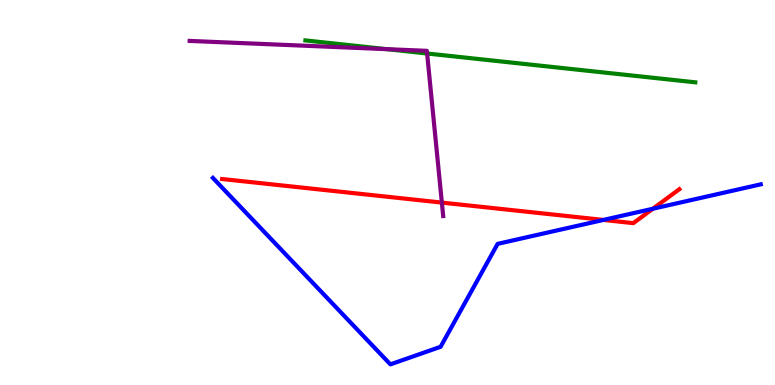[{'lines': ['blue', 'red'], 'intersections': [{'x': 7.79, 'y': 4.29}, {'x': 8.42, 'y': 4.58}]}, {'lines': ['green', 'red'], 'intersections': []}, {'lines': ['purple', 'red'], 'intersections': [{'x': 5.7, 'y': 4.74}]}, {'lines': ['blue', 'green'], 'intersections': []}, {'lines': ['blue', 'purple'], 'intersections': []}, {'lines': ['green', 'purple'], 'intersections': [{'x': 4.99, 'y': 8.72}, {'x': 5.51, 'y': 8.61}]}]